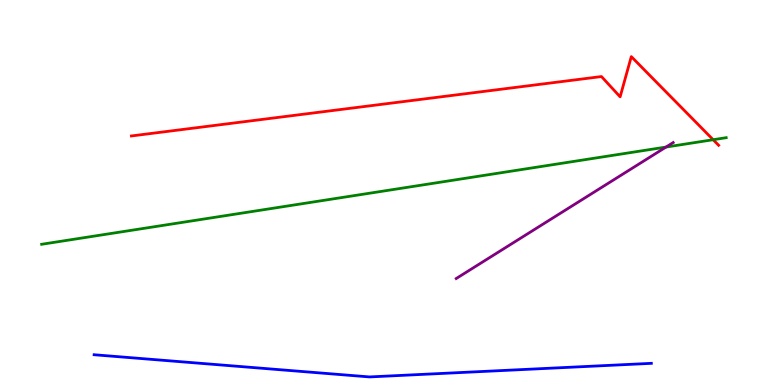[{'lines': ['blue', 'red'], 'intersections': []}, {'lines': ['green', 'red'], 'intersections': [{'x': 9.2, 'y': 6.37}]}, {'lines': ['purple', 'red'], 'intersections': []}, {'lines': ['blue', 'green'], 'intersections': []}, {'lines': ['blue', 'purple'], 'intersections': []}, {'lines': ['green', 'purple'], 'intersections': [{'x': 8.59, 'y': 6.18}]}]